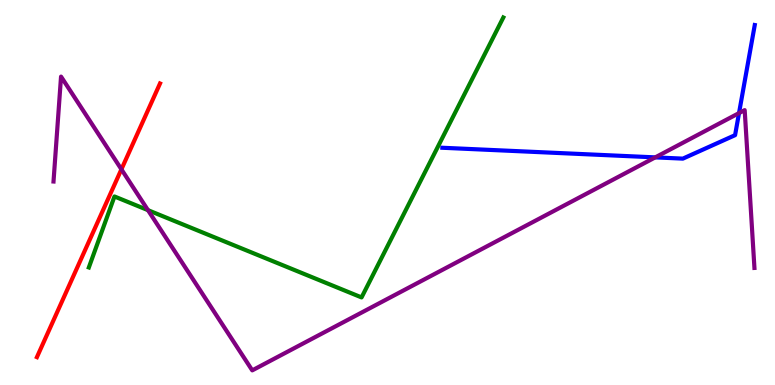[{'lines': ['blue', 'red'], 'intersections': []}, {'lines': ['green', 'red'], 'intersections': []}, {'lines': ['purple', 'red'], 'intersections': [{'x': 1.57, 'y': 5.6}]}, {'lines': ['blue', 'green'], 'intersections': []}, {'lines': ['blue', 'purple'], 'intersections': [{'x': 8.45, 'y': 5.91}, {'x': 9.54, 'y': 7.06}]}, {'lines': ['green', 'purple'], 'intersections': [{'x': 1.91, 'y': 4.54}]}]